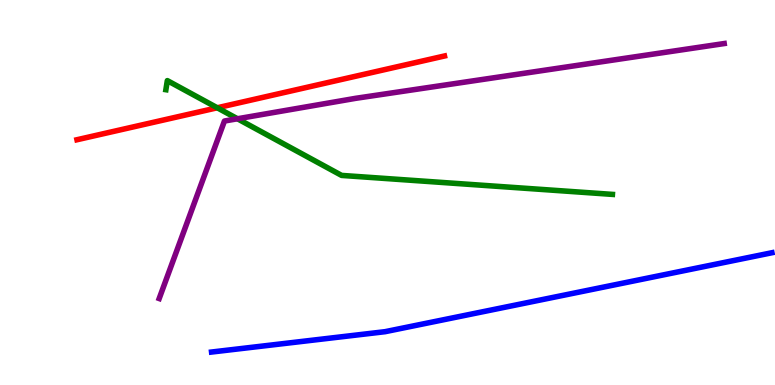[{'lines': ['blue', 'red'], 'intersections': []}, {'lines': ['green', 'red'], 'intersections': [{'x': 2.8, 'y': 7.2}]}, {'lines': ['purple', 'red'], 'intersections': []}, {'lines': ['blue', 'green'], 'intersections': []}, {'lines': ['blue', 'purple'], 'intersections': []}, {'lines': ['green', 'purple'], 'intersections': [{'x': 3.06, 'y': 6.92}]}]